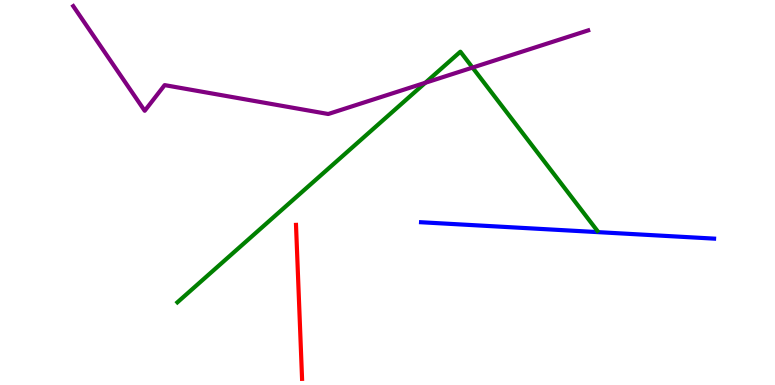[{'lines': ['blue', 'red'], 'intersections': []}, {'lines': ['green', 'red'], 'intersections': []}, {'lines': ['purple', 'red'], 'intersections': []}, {'lines': ['blue', 'green'], 'intersections': []}, {'lines': ['blue', 'purple'], 'intersections': []}, {'lines': ['green', 'purple'], 'intersections': [{'x': 5.49, 'y': 7.85}, {'x': 6.1, 'y': 8.24}]}]